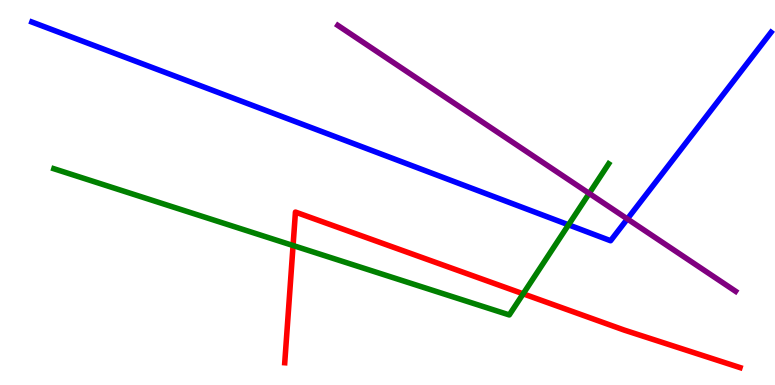[{'lines': ['blue', 'red'], 'intersections': []}, {'lines': ['green', 'red'], 'intersections': [{'x': 3.78, 'y': 3.62}, {'x': 6.75, 'y': 2.37}]}, {'lines': ['purple', 'red'], 'intersections': []}, {'lines': ['blue', 'green'], 'intersections': [{'x': 7.34, 'y': 4.16}]}, {'lines': ['blue', 'purple'], 'intersections': [{'x': 8.09, 'y': 4.31}]}, {'lines': ['green', 'purple'], 'intersections': [{'x': 7.6, 'y': 4.98}]}]